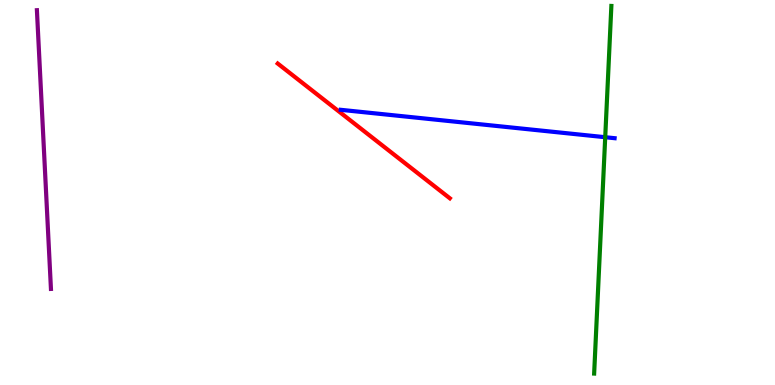[{'lines': ['blue', 'red'], 'intersections': []}, {'lines': ['green', 'red'], 'intersections': []}, {'lines': ['purple', 'red'], 'intersections': []}, {'lines': ['blue', 'green'], 'intersections': [{'x': 7.81, 'y': 6.44}]}, {'lines': ['blue', 'purple'], 'intersections': []}, {'lines': ['green', 'purple'], 'intersections': []}]